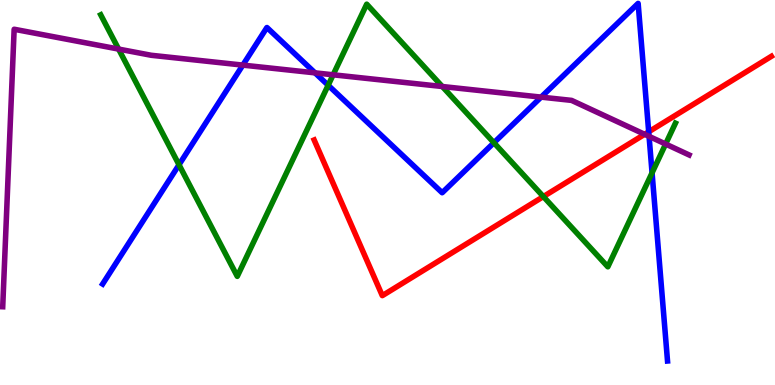[{'lines': ['blue', 'red'], 'intersections': [{'x': 8.37, 'y': 6.58}]}, {'lines': ['green', 'red'], 'intersections': [{'x': 7.01, 'y': 4.89}]}, {'lines': ['purple', 'red'], 'intersections': [{'x': 8.32, 'y': 6.51}]}, {'lines': ['blue', 'green'], 'intersections': [{'x': 2.31, 'y': 5.72}, {'x': 4.23, 'y': 7.79}, {'x': 6.37, 'y': 6.29}, {'x': 8.41, 'y': 5.51}]}, {'lines': ['blue', 'purple'], 'intersections': [{'x': 3.13, 'y': 8.31}, {'x': 4.06, 'y': 8.11}, {'x': 6.98, 'y': 7.48}, {'x': 8.38, 'y': 6.46}]}, {'lines': ['green', 'purple'], 'intersections': [{'x': 1.53, 'y': 8.73}, {'x': 4.3, 'y': 8.06}, {'x': 5.71, 'y': 7.75}, {'x': 8.59, 'y': 6.26}]}]